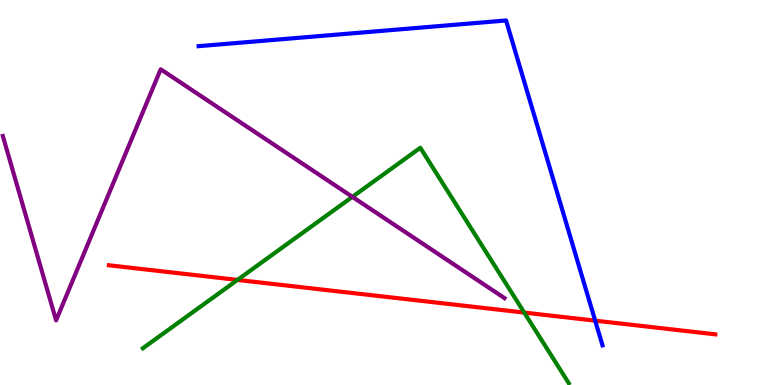[{'lines': ['blue', 'red'], 'intersections': [{'x': 7.68, 'y': 1.67}]}, {'lines': ['green', 'red'], 'intersections': [{'x': 3.06, 'y': 2.73}, {'x': 6.76, 'y': 1.88}]}, {'lines': ['purple', 'red'], 'intersections': []}, {'lines': ['blue', 'green'], 'intersections': []}, {'lines': ['blue', 'purple'], 'intersections': []}, {'lines': ['green', 'purple'], 'intersections': [{'x': 4.55, 'y': 4.89}]}]